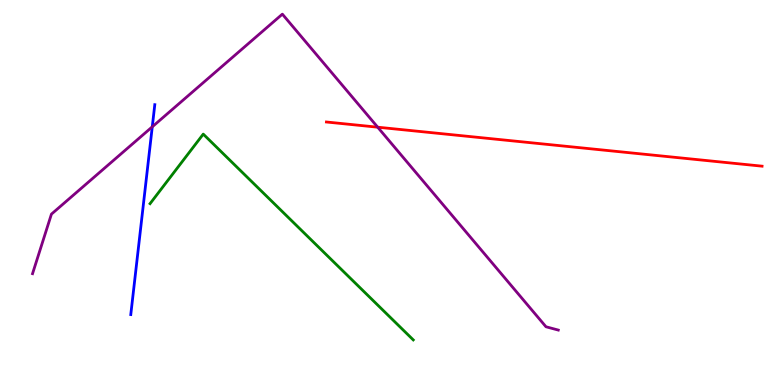[{'lines': ['blue', 'red'], 'intersections': []}, {'lines': ['green', 'red'], 'intersections': []}, {'lines': ['purple', 'red'], 'intersections': [{'x': 4.87, 'y': 6.7}]}, {'lines': ['blue', 'green'], 'intersections': []}, {'lines': ['blue', 'purple'], 'intersections': [{'x': 1.96, 'y': 6.71}]}, {'lines': ['green', 'purple'], 'intersections': []}]